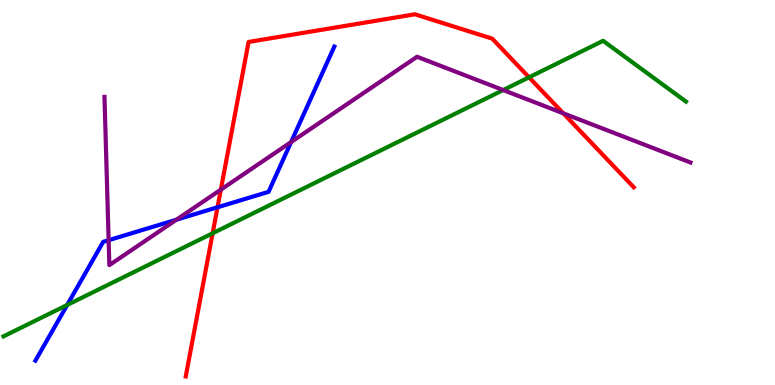[{'lines': ['blue', 'red'], 'intersections': [{'x': 2.81, 'y': 4.62}]}, {'lines': ['green', 'red'], 'intersections': [{'x': 2.74, 'y': 3.94}, {'x': 6.83, 'y': 7.99}]}, {'lines': ['purple', 'red'], 'intersections': [{'x': 2.85, 'y': 5.07}, {'x': 7.27, 'y': 7.06}]}, {'lines': ['blue', 'green'], 'intersections': [{'x': 0.867, 'y': 2.08}]}, {'lines': ['blue', 'purple'], 'intersections': [{'x': 1.4, 'y': 3.76}, {'x': 2.28, 'y': 4.29}, {'x': 3.76, 'y': 6.31}]}, {'lines': ['green', 'purple'], 'intersections': [{'x': 6.49, 'y': 7.66}]}]